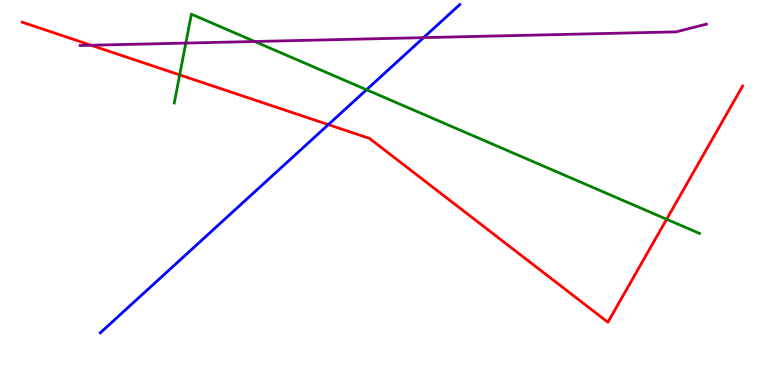[{'lines': ['blue', 'red'], 'intersections': [{'x': 4.24, 'y': 6.76}]}, {'lines': ['green', 'red'], 'intersections': [{'x': 2.32, 'y': 8.05}, {'x': 8.6, 'y': 4.31}]}, {'lines': ['purple', 'red'], 'intersections': [{'x': 1.18, 'y': 8.82}]}, {'lines': ['blue', 'green'], 'intersections': [{'x': 4.73, 'y': 7.67}]}, {'lines': ['blue', 'purple'], 'intersections': [{'x': 5.47, 'y': 9.02}]}, {'lines': ['green', 'purple'], 'intersections': [{'x': 2.4, 'y': 8.88}, {'x': 3.29, 'y': 8.92}]}]